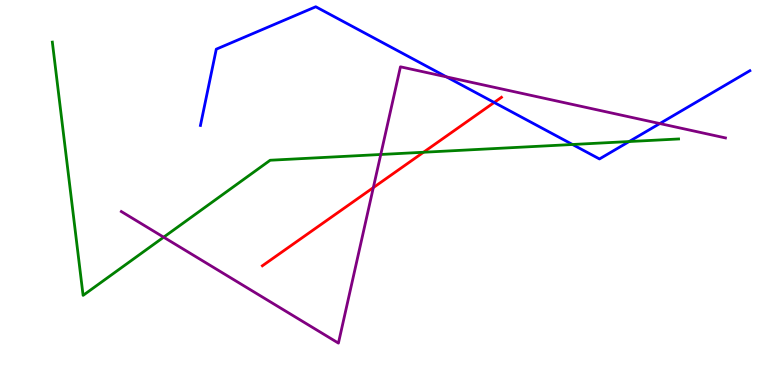[{'lines': ['blue', 'red'], 'intersections': [{'x': 6.38, 'y': 7.34}]}, {'lines': ['green', 'red'], 'intersections': [{'x': 5.46, 'y': 6.05}]}, {'lines': ['purple', 'red'], 'intersections': [{'x': 4.82, 'y': 5.13}]}, {'lines': ['blue', 'green'], 'intersections': [{'x': 7.39, 'y': 6.25}, {'x': 8.12, 'y': 6.32}]}, {'lines': ['blue', 'purple'], 'intersections': [{'x': 5.76, 'y': 8.0}, {'x': 8.51, 'y': 6.79}]}, {'lines': ['green', 'purple'], 'intersections': [{'x': 2.11, 'y': 3.84}, {'x': 4.91, 'y': 5.99}]}]